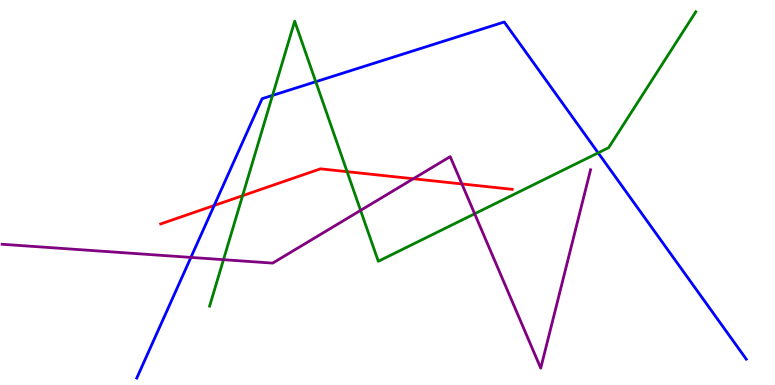[{'lines': ['blue', 'red'], 'intersections': [{'x': 2.76, 'y': 4.66}]}, {'lines': ['green', 'red'], 'intersections': [{'x': 3.13, 'y': 4.92}, {'x': 4.48, 'y': 5.54}]}, {'lines': ['purple', 'red'], 'intersections': [{'x': 5.33, 'y': 5.36}, {'x': 5.96, 'y': 5.22}]}, {'lines': ['blue', 'green'], 'intersections': [{'x': 3.52, 'y': 7.52}, {'x': 4.07, 'y': 7.88}, {'x': 7.72, 'y': 6.03}]}, {'lines': ['blue', 'purple'], 'intersections': [{'x': 2.46, 'y': 3.31}]}, {'lines': ['green', 'purple'], 'intersections': [{'x': 2.88, 'y': 3.25}, {'x': 4.65, 'y': 4.54}, {'x': 6.12, 'y': 4.45}]}]